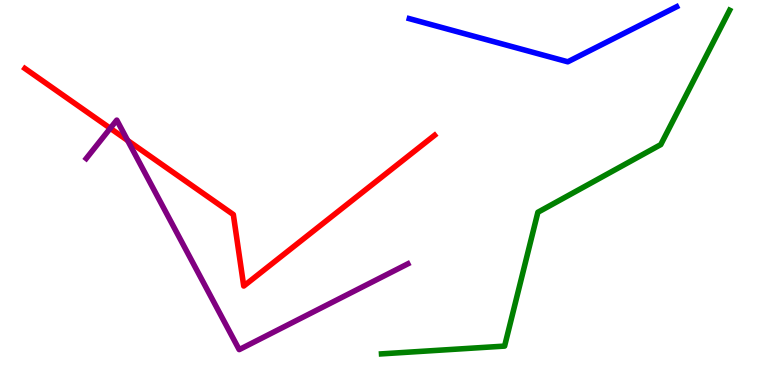[{'lines': ['blue', 'red'], 'intersections': []}, {'lines': ['green', 'red'], 'intersections': []}, {'lines': ['purple', 'red'], 'intersections': [{'x': 1.42, 'y': 6.67}, {'x': 1.65, 'y': 6.35}]}, {'lines': ['blue', 'green'], 'intersections': []}, {'lines': ['blue', 'purple'], 'intersections': []}, {'lines': ['green', 'purple'], 'intersections': []}]